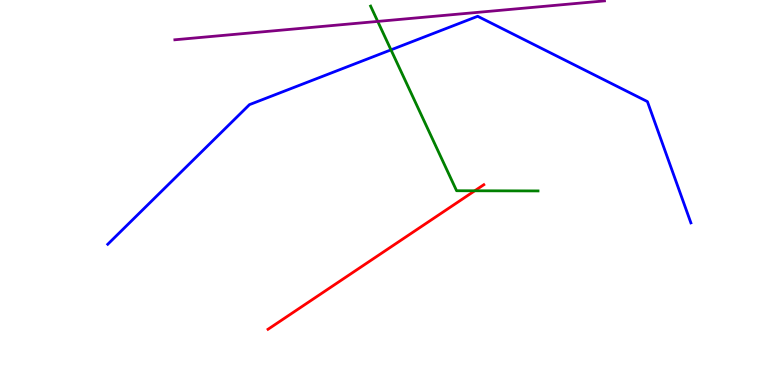[{'lines': ['blue', 'red'], 'intersections': []}, {'lines': ['green', 'red'], 'intersections': [{'x': 6.13, 'y': 5.04}]}, {'lines': ['purple', 'red'], 'intersections': []}, {'lines': ['blue', 'green'], 'intersections': [{'x': 5.04, 'y': 8.71}]}, {'lines': ['blue', 'purple'], 'intersections': []}, {'lines': ['green', 'purple'], 'intersections': [{'x': 4.87, 'y': 9.44}]}]